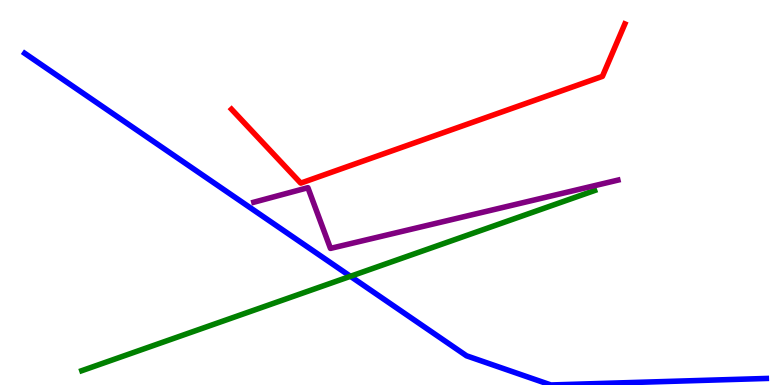[{'lines': ['blue', 'red'], 'intersections': []}, {'lines': ['green', 'red'], 'intersections': []}, {'lines': ['purple', 'red'], 'intersections': []}, {'lines': ['blue', 'green'], 'intersections': [{'x': 4.52, 'y': 2.82}]}, {'lines': ['blue', 'purple'], 'intersections': []}, {'lines': ['green', 'purple'], 'intersections': []}]